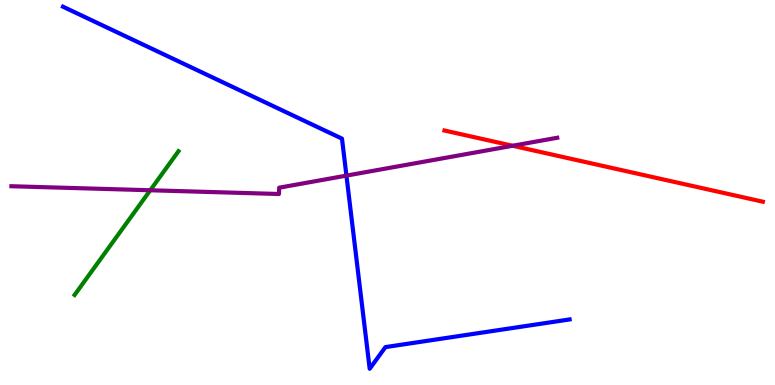[{'lines': ['blue', 'red'], 'intersections': []}, {'lines': ['green', 'red'], 'intersections': []}, {'lines': ['purple', 'red'], 'intersections': [{'x': 6.61, 'y': 6.21}]}, {'lines': ['blue', 'green'], 'intersections': []}, {'lines': ['blue', 'purple'], 'intersections': [{'x': 4.47, 'y': 5.44}]}, {'lines': ['green', 'purple'], 'intersections': [{'x': 1.94, 'y': 5.06}]}]